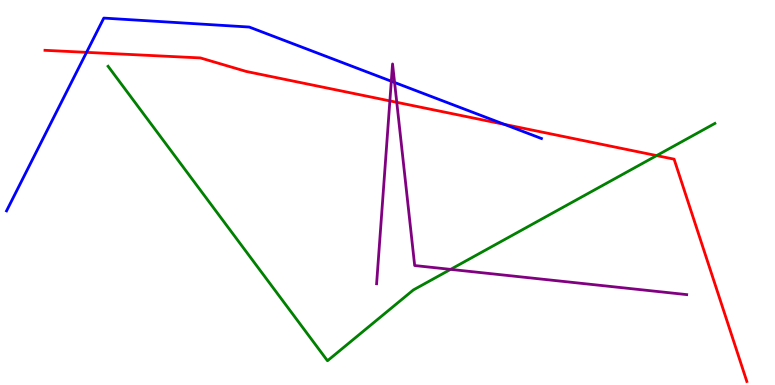[{'lines': ['blue', 'red'], 'intersections': [{'x': 1.12, 'y': 8.64}, {'x': 6.51, 'y': 6.77}]}, {'lines': ['green', 'red'], 'intersections': [{'x': 8.47, 'y': 5.96}]}, {'lines': ['purple', 'red'], 'intersections': [{'x': 5.03, 'y': 7.38}, {'x': 5.12, 'y': 7.34}]}, {'lines': ['blue', 'green'], 'intersections': []}, {'lines': ['blue', 'purple'], 'intersections': [{'x': 5.05, 'y': 7.89}, {'x': 5.09, 'y': 7.86}]}, {'lines': ['green', 'purple'], 'intersections': [{'x': 5.81, 'y': 3.0}]}]